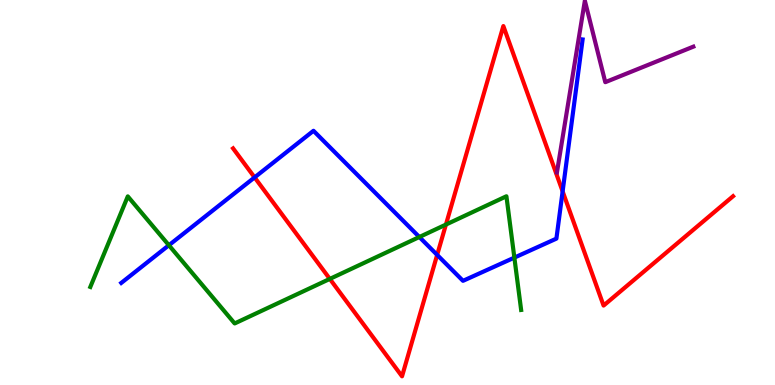[{'lines': ['blue', 'red'], 'intersections': [{'x': 3.29, 'y': 5.39}, {'x': 5.64, 'y': 3.38}, {'x': 7.26, 'y': 5.03}]}, {'lines': ['green', 'red'], 'intersections': [{'x': 4.26, 'y': 2.76}, {'x': 5.75, 'y': 4.17}]}, {'lines': ['purple', 'red'], 'intersections': []}, {'lines': ['blue', 'green'], 'intersections': [{'x': 2.18, 'y': 3.63}, {'x': 5.41, 'y': 3.84}, {'x': 6.64, 'y': 3.31}]}, {'lines': ['blue', 'purple'], 'intersections': []}, {'lines': ['green', 'purple'], 'intersections': []}]